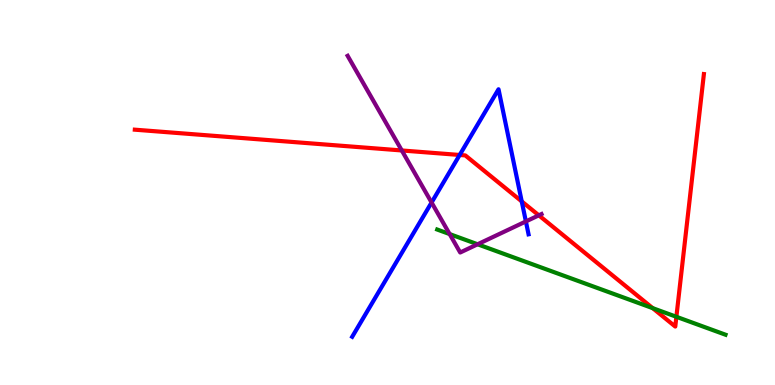[{'lines': ['blue', 'red'], 'intersections': [{'x': 5.93, 'y': 5.97}, {'x': 6.73, 'y': 4.77}]}, {'lines': ['green', 'red'], 'intersections': [{'x': 8.42, 'y': 2.0}, {'x': 8.73, 'y': 1.77}]}, {'lines': ['purple', 'red'], 'intersections': [{'x': 5.18, 'y': 6.09}, {'x': 6.95, 'y': 4.41}]}, {'lines': ['blue', 'green'], 'intersections': []}, {'lines': ['blue', 'purple'], 'intersections': [{'x': 5.57, 'y': 4.74}, {'x': 6.79, 'y': 4.25}]}, {'lines': ['green', 'purple'], 'intersections': [{'x': 5.8, 'y': 3.92}, {'x': 6.16, 'y': 3.66}]}]